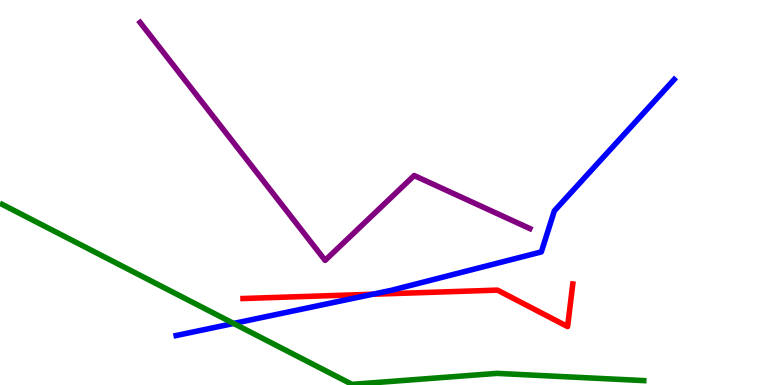[{'lines': ['blue', 'red'], 'intersections': [{'x': 4.81, 'y': 2.36}]}, {'lines': ['green', 'red'], 'intersections': []}, {'lines': ['purple', 'red'], 'intersections': []}, {'lines': ['blue', 'green'], 'intersections': [{'x': 3.01, 'y': 1.6}]}, {'lines': ['blue', 'purple'], 'intersections': []}, {'lines': ['green', 'purple'], 'intersections': []}]